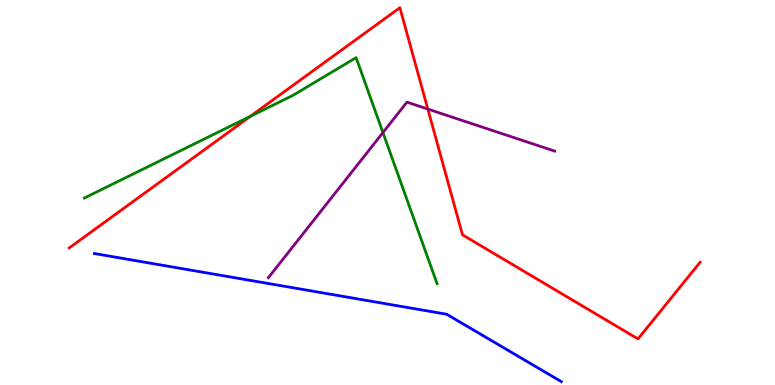[{'lines': ['blue', 'red'], 'intersections': []}, {'lines': ['green', 'red'], 'intersections': [{'x': 3.23, 'y': 6.98}]}, {'lines': ['purple', 'red'], 'intersections': [{'x': 5.52, 'y': 7.17}]}, {'lines': ['blue', 'green'], 'intersections': []}, {'lines': ['blue', 'purple'], 'intersections': []}, {'lines': ['green', 'purple'], 'intersections': [{'x': 4.94, 'y': 6.56}]}]